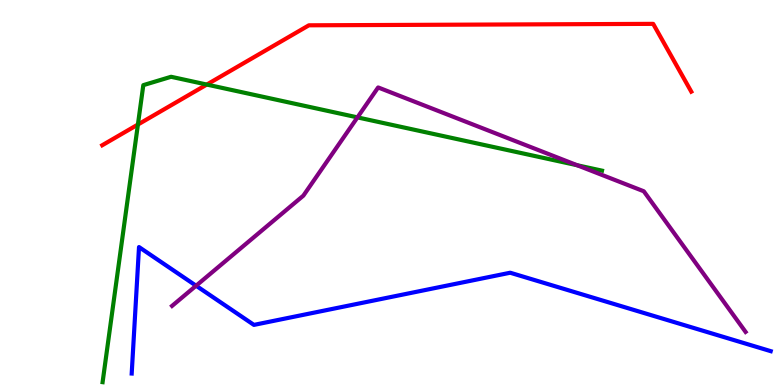[{'lines': ['blue', 'red'], 'intersections': []}, {'lines': ['green', 'red'], 'intersections': [{'x': 1.78, 'y': 6.77}, {'x': 2.67, 'y': 7.8}]}, {'lines': ['purple', 'red'], 'intersections': []}, {'lines': ['blue', 'green'], 'intersections': []}, {'lines': ['blue', 'purple'], 'intersections': [{'x': 2.53, 'y': 2.58}]}, {'lines': ['green', 'purple'], 'intersections': [{'x': 4.61, 'y': 6.95}, {'x': 7.45, 'y': 5.71}]}]